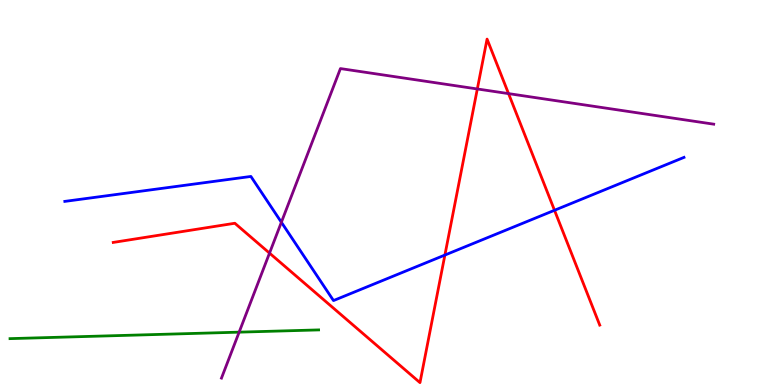[{'lines': ['blue', 'red'], 'intersections': [{'x': 5.74, 'y': 3.38}, {'x': 7.15, 'y': 4.54}]}, {'lines': ['green', 'red'], 'intersections': []}, {'lines': ['purple', 'red'], 'intersections': [{'x': 3.48, 'y': 3.43}, {'x': 6.16, 'y': 7.69}, {'x': 6.56, 'y': 7.57}]}, {'lines': ['blue', 'green'], 'intersections': []}, {'lines': ['blue', 'purple'], 'intersections': [{'x': 3.63, 'y': 4.23}]}, {'lines': ['green', 'purple'], 'intersections': [{'x': 3.09, 'y': 1.37}]}]